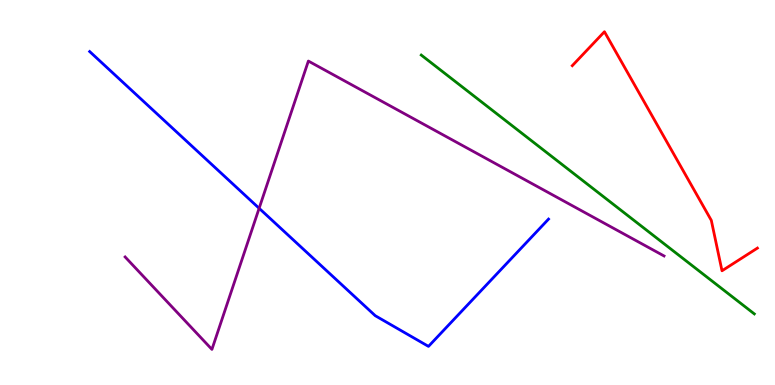[{'lines': ['blue', 'red'], 'intersections': []}, {'lines': ['green', 'red'], 'intersections': []}, {'lines': ['purple', 'red'], 'intersections': []}, {'lines': ['blue', 'green'], 'intersections': []}, {'lines': ['blue', 'purple'], 'intersections': [{'x': 3.34, 'y': 4.59}]}, {'lines': ['green', 'purple'], 'intersections': []}]